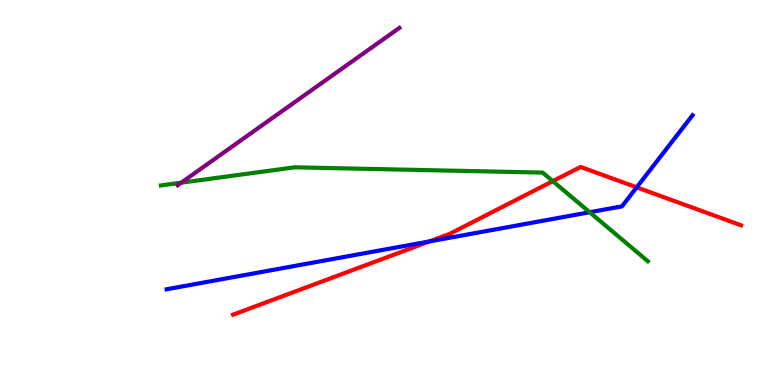[{'lines': ['blue', 'red'], 'intersections': [{'x': 5.54, 'y': 3.73}, {'x': 8.22, 'y': 5.13}]}, {'lines': ['green', 'red'], 'intersections': [{'x': 7.13, 'y': 5.29}]}, {'lines': ['purple', 'red'], 'intersections': []}, {'lines': ['blue', 'green'], 'intersections': [{'x': 7.61, 'y': 4.49}]}, {'lines': ['blue', 'purple'], 'intersections': []}, {'lines': ['green', 'purple'], 'intersections': [{'x': 2.34, 'y': 5.25}]}]